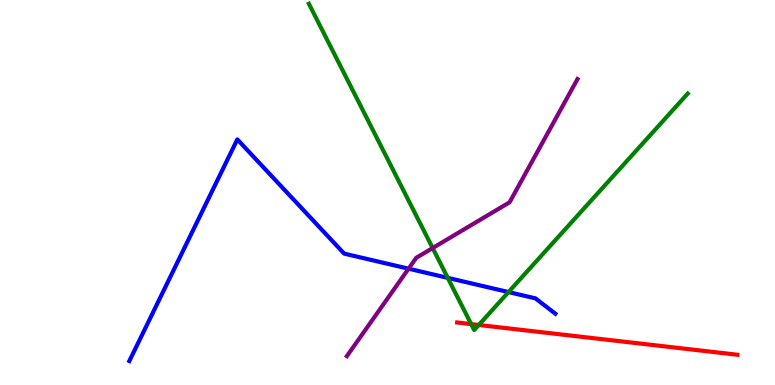[{'lines': ['blue', 'red'], 'intersections': []}, {'lines': ['green', 'red'], 'intersections': [{'x': 6.08, 'y': 1.58}, {'x': 6.18, 'y': 1.56}]}, {'lines': ['purple', 'red'], 'intersections': []}, {'lines': ['blue', 'green'], 'intersections': [{'x': 5.78, 'y': 2.78}, {'x': 6.56, 'y': 2.41}]}, {'lines': ['blue', 'purple'], 'intersections': [{'x': 5.27, 'y': 3.02}]}, {'lines': ['green', 'purple'], 'intersections': [{'x': 5.58, 'y': 3.56}]}]